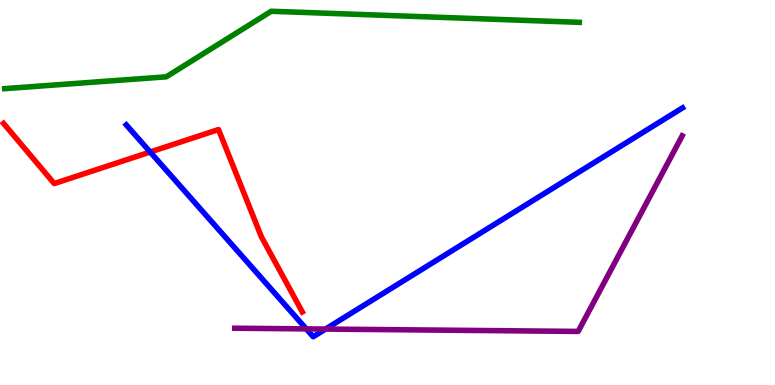[{'lines': ['blue', 'red'], 'intersections': [{'x': 1.94, 'y': 6.05}]}, {'lines': ['green', 'red'], 'intersections': []}, {'lines': ['purple', 'red'], 'intersections': []}, {'lines': ['blue', 'green'], 'intersections': []}, {'lines': ['blue', 'purple'], 'intersections': [{'x': 3.95, 'y': 1.46}, {'x': 4.2, 'y': 1.45}]}, {'lines': ['green', 'purple'], 'intersections': []}]